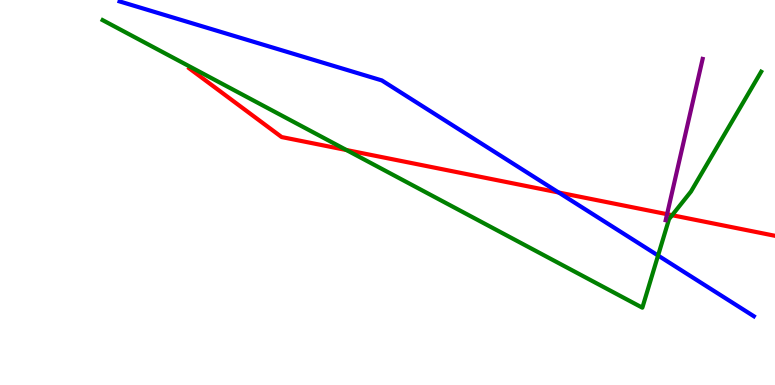[{'lines': ['blue', 'red'], 'intersections': [{'x': 7.21, 'y': 5.0}]}, {'lines': ['green', 'red'], 'intersections': [{'x': 4.47, 'y': 6.1}, {'x': 8.67, 'y': 4.41}]}, {'lines': ['purple', 'red'], 'intersections': [{'x': 8.61, 'y': 4.44}]}, {'lines': ['blue', 'green'], 'intersections': [{'x': 8.49, 'y': 3.36}]}, {'lines': ['blue', 'purple'], 'intersections': []}, {'lines': ['green', 'purple'], 'intersections': []}]